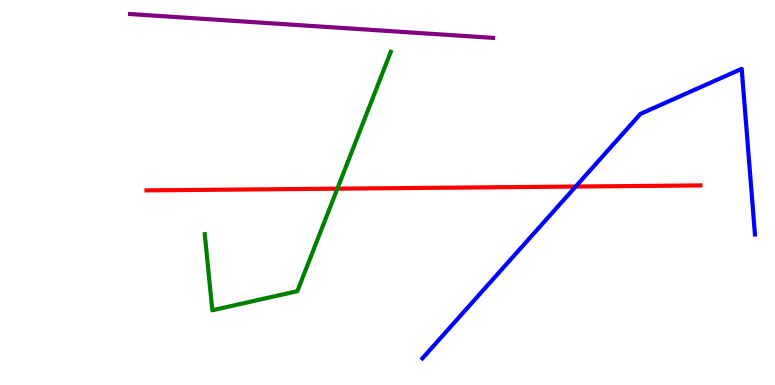[{'lines': ['blue', 'red'], 'intersections': [{'x': 7.43, 'y': 5.15}]}, {'lines': ['green', 'red'], 'intersections': [{'x': 4.35, 'y': 5.1}]}, {'lines': ['purple', 'red'], 'intersections': []}, {'lines': ['blue', 'green'], 'intersections': []}, {'lines': ['blue', 'purple'], 'intersections': []}, {'lines': ['green', 'purple'], 'intersections': []}]